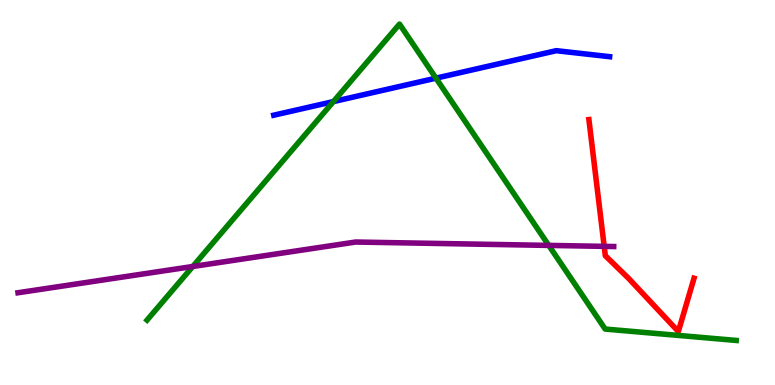[{'lines': ['blue', 'red'], 'intersections': []}, {'lines': ['green', 'red'], 'intersections': []}, {'lines': ['purple', 'red'], 'intersections': [{'x': 7.8, 'y': 3.6}]}, {'lines': ['blue', 'green'], 'intersections': [{'x': 4.3, 'y': 7.36}, {'x': 5.63, 'y': 7.97}]}, {'lines': ['blue', 'purple'], 'intersections': []}, {'lines': ['green', 'purple'], 'intersections': [{'x': 2.49, 'y': 3.08}, {'x': 7.08, 'y': 3.63}]}]